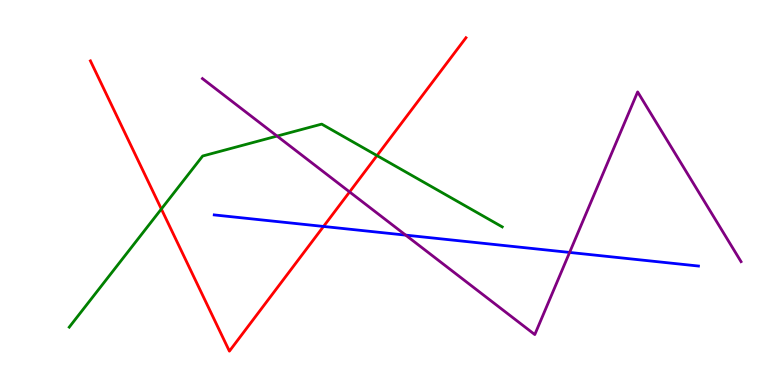[{'lines': ['blue', 'red'], 'intersections': [{'x': 4.17, 'y': 4.12}]}, {'lines': ['green', 'red'], 'intersections': [{'x': 2.08, 'y': 4.57}, {'x': 4.86, 'y': 5.96}]}, {'lines': ['purple', 'red'], 'intersections': [{'x': 4.51, 'y': 5.01}]}, {'lines': ['blue', 'green'], 'intersections': []}, {'lines': ['blue', 'purple'], 'intersections': [{'x': 5.23, 'y': 3.89}, {'x': 7.35, 'y': 3.44}]}, {'lines': ['green', 'purple'], 'intersections': [{'x': 3.58, 'y': 6.47}]}]